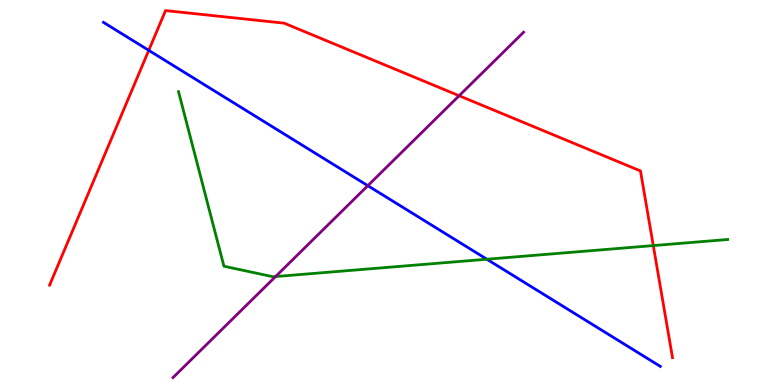[{'lines': ['blue', 'red'], 'intersections': [{'x': 1.92, 'y': 8.69}]}, {'lines': ['green', 'red'], 'intersections': [{'x': 8.43, 'y': 3.62}]}, {'lines': ['purple', 'red'], 'intersections': [{'x': 5.92, 'y': 7.51}]}, {'lines': ['blue', 'green'], 'intersections': [{'x': 6.28, 'y': 3.27}]}, {'lines': ['blue', 'purple'], 'intersections': [{'x': 4.75, 'y': 5.18}]}, {'lines': ['green', 'purple'], 'intersections': [{'x': 3.56, 'y': 2.82}]}]